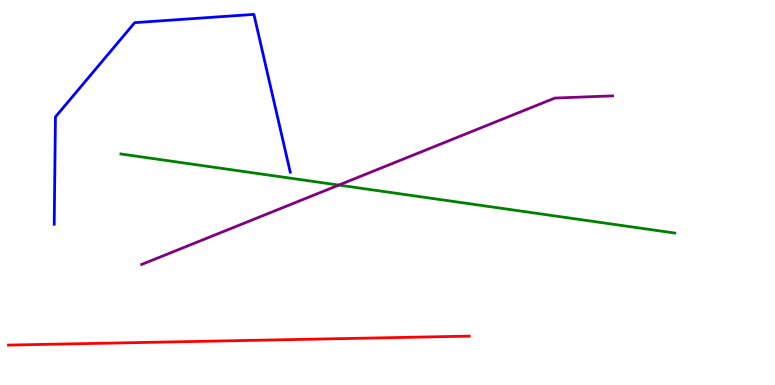[{'lines': ['blue', 'red'], 'intersections': []}, {'lines': ['green', 'red'], 'intersections': []}, {'lines': ['purple', 'red'], 'intersections': []}, {'lines': ['blue', 'green'], 'intersections': []}, {'lines': ['blue', 'purple'], 'intersections': []}, {'lines': ['green', 'purple'], 'intersections': [{'x': 4.37, 'y': 5.19}]}]